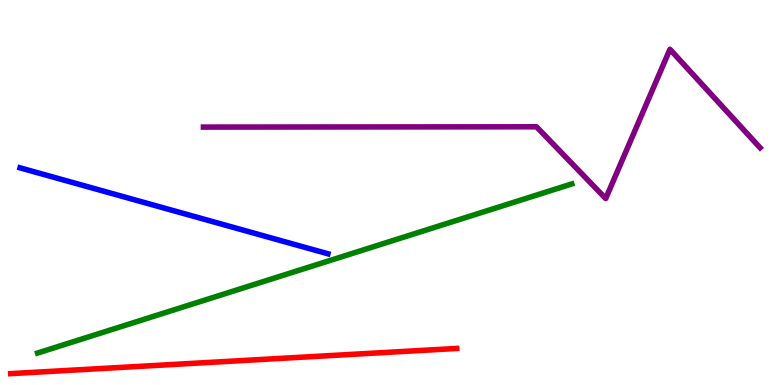[{'lines': ['blue', 'red'], 'intersections': []}, {'lines': ['green', 'red'], 'intersections': []}, {'lines': ['purple', 'red'], 'intersections': []}, {'lines': ['blue', 'green'], 'intersections': []}, {'lines': ['blue', 'purple'], 'intersections': []}, {'lines': ['green', 'purple'], 'intersections': []}]